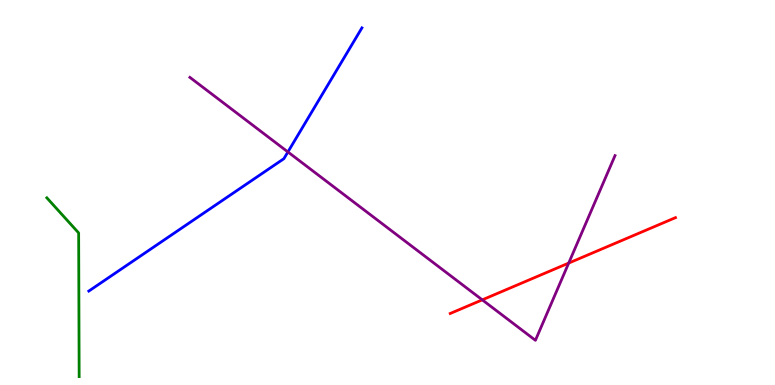[{'lines': ['blue', 'red'], 'intersections': []}, {'lines': ['green', 'red'], 'intersections': []}, {'lines': ['purple', 'red'], 'intersections': [{'x': 6.22, 'y': 2.21}, {'x': 7.34, 'y': 3.17}]}, {'lines': ['blue', 'green'], 'intersections': []}, {'lines': ['blue', 'purple'], 'intersections': [{'x': 3.71, 'y': 6.05}]}, {'lines': ['green', 'purple'], 'intersections': []}]